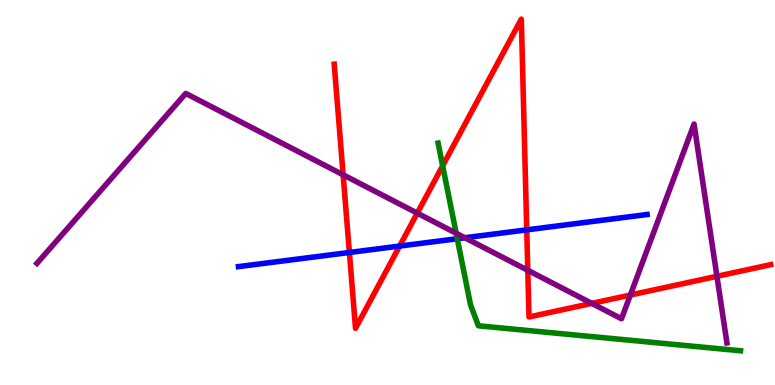[{'lines': ['blue', 'red'], 'intersections': [{'x': 4.51, 'y': 3.44}, {'x': 5.16, 'y': 3.61}, {'x': 6.8, 'y': 4.03}]}, {'lines': ['green', 'red'], 'intersections': [{'x': 5.71, 'y': 5.69}]}, {'lines': ['purple', 'red'], 'intersections': [{'x': 4.43, 'y': 5.46}, {'x': 5.38, 'y': 4.46}, {'x': 6.81, 'y': 2.98}, {'x': 7.64, 'y': 2.12}, {'x': 8.13, 'y': 2.34}, {'x': 9.25, 'y': 2.82}]}, {'lines': ['blue', 'green'], 'intersections': [{'x': 5.9, 'y': 3.8}]}, {'lines': ['blue', 'purple'], 'intersections': [{'x': 6.0, 'y': 3.82}]}, {'lines': ['green', 'purple'], 'intersections': [{'x': 5.89, 'y': 3.94}]}]